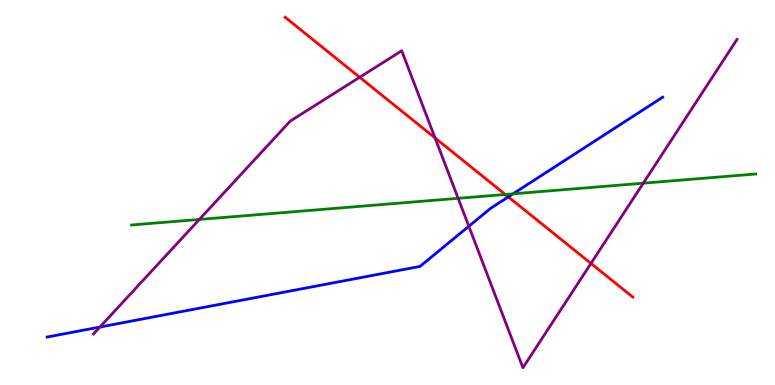[{'lines': ['blue', 'red'], 'intersections': [{'x': 6.56, 'y': 4.89}]}, {'lines': ['green', 'red'], 'intersections': [{'x': 6.52, 'y': 4.95}]}, {'lines': ['purple', 'red'], 'intersections': [{'x': 4.64, 'y': 7.99}, {'x': 5.61, 'y': 6.42}, {'x': 7.63, 'y': 3.16}]}, {'lines': ['blue', 'green'], 'intersections': [{'x': 6.62, 'y': 4.97}]}, {'lines': ['blue', 'purple'], 'intersections': [{'x': 1.29, 'y': 1.51}, {'x': 6.05, 'y': 4.12}]}, {'lines': ['green', 'purple'], 'intersections': [{'x': 2.57, 'y': 4.3}, {'x': 5.91, 'y': 4.85}, {'x': 8.3, 'y': 5.24}]}]